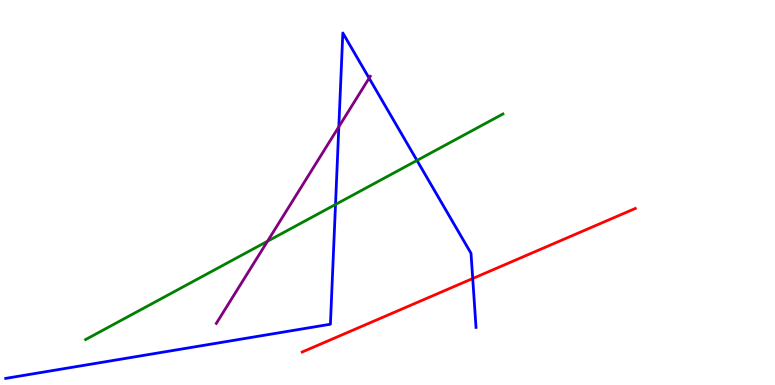[{'lines': ['blue', 'red'], 'intersections': [{'x': 6.1, 'y': 2.77}]}, {'lines': ['green', 'red'], 'intersections': []}, {'lines': ['purple', 'red'], 'intersections': []}, {'lines': ['blue', 'green'], 'intersections': [{'x': 4.33, 'y': 4.69}, {'x': 5.38, 'y': 5.83}]}, {'lines': ['blue', 'purple'], 'intersections': [{'x': 4.37, 'y': 6.71}, {'x': 4.76, 'y': 7.97}]}, {'lines': ['green', 'purple'], 'intersections': [{'x': 3.45, 'y': 3.73}]}]